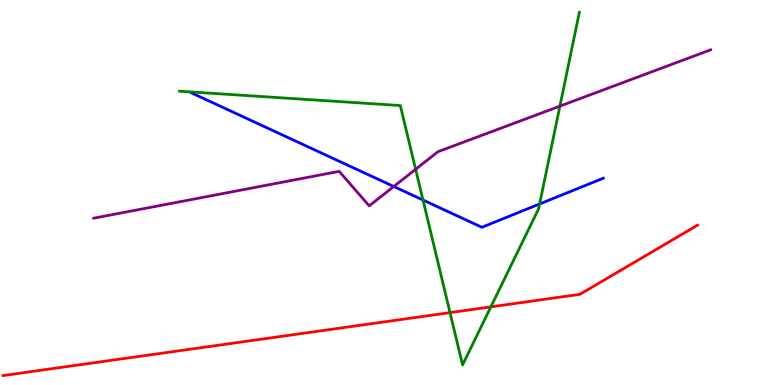[{'lines': ['blue', 'red'], 'intersections': []}, {'lines': ['green', 'red'], 'intersections': [{'x': 5.81, 'y': 1.88}, {'x': 6.33, 'y': 2.03}]}, {'lines': ['purple', 'red'], 'intersections': []}, {'lines': ['blue', 'green'], 'intersections': [{'x': 5.46, 'y': 4.8}, {'x': 6.96, 'y': 4.7}]}, {'lines': ['blue', 'purple'], 'intersections': [{'x': 5.08, 'y': 5.16}]}, {'lines': ['green', 'purple'], 'intersections': [{'x': 5.36, 'y': 5.6}, {'x': 7.22, 'y': 7.24}]}]